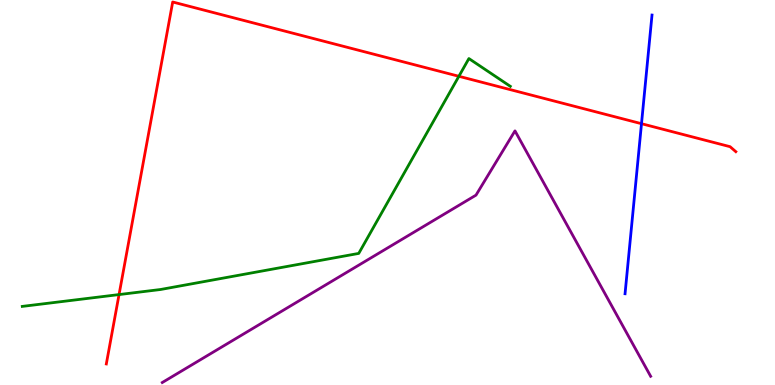[{'lines': ['blue', 'red'], 'intersections': [{'x': 8.28, 'y': 6.79}]}, {'lines': ['green', 'red'], 'intersections': [{'x': 1.54, 'y': 2.35}, {'x': 5.92, 'y': 8.02}]}, {'lines': ['purple', 'red'], 'intersections': []}, {'lines': ['blue', 'green'], 'intersections': []}, {'lines': ['blue', 'purple'], 'intersections': []}, {'lines': ['green', 'purple'], 'intersections': []}]